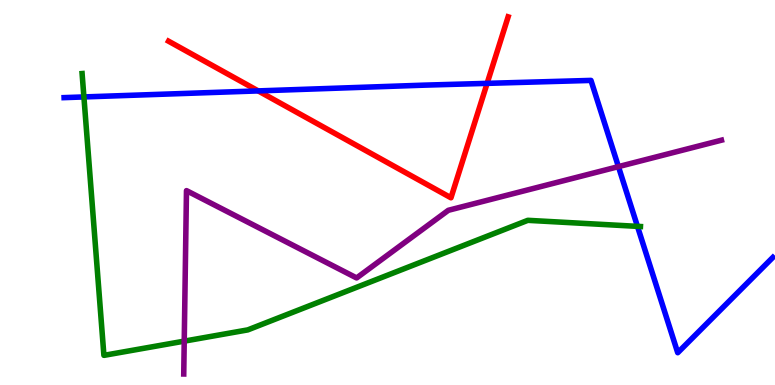[{'lines': ['blue', 'red'], 'intersections': [{'x': 3.33, 'y': 7.64}, {'x': 6.29, 'y': 7.83}]}, {'lines': ['green', 'red'], 'intersections': []}, {'lines': ['purple', 'red'], 'intersections': []}, {'lines': ['blue', 'green'], 'intersections': [{'x': 1.08, 'y': 7.48}, {'x': 8.23, 'y': 4.12}]}, {'lines': ['blue', 'purple'], 'intersections': [{'x': 7.98, 'y': 5.67}]}, {'lines': ['green', 'purple'], 'intersections': [{'x': 2.38, 'y': 1.14}]}]